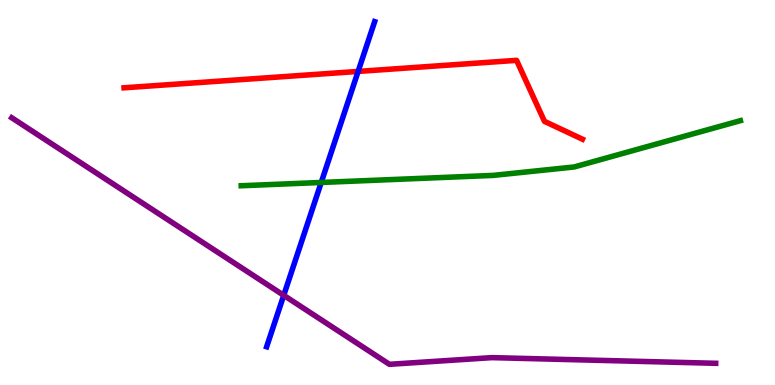[{'lines': ['blue', 'red'], 'intersections': [{'x': 4.62, 'y': 8.14}]}, {'lines': ['green', 'red'], 'intersections': []}, {'lines': ['purple', 'red'], 'intersections': []}, {'lines': ['blue', 'green'], 'intersections': [{'x': 4.14, 'y': 5.26}]}, {'lines': ['blue', 'purple'], 'intersections': [{'x': 3.66, 'y': 2.33}]}, {'lines': ['green', 'purple'], 'intersections': []}]